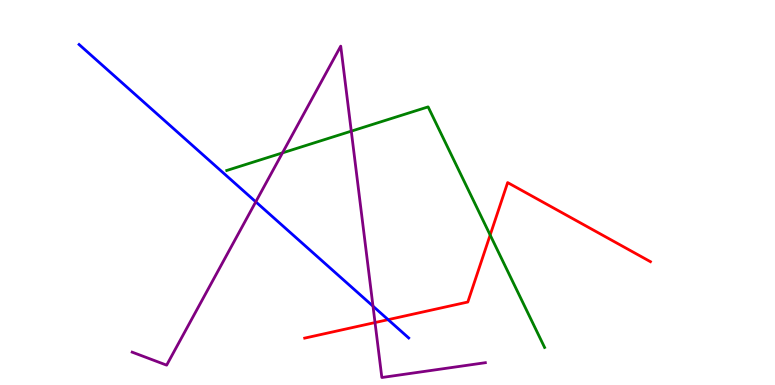[{'lines': ['blue', 'red'], 'intersections': [{'x': 5.01, 'y': 1.7}]}, {'lines': ['green', 'red'], 'intersections': [{'x': 6.32, 'y': 3.9}]}, {'lines': ['purple', 'red'], 'intersections': [{'x': 4.84, 'y': 1.62}]}, {'lines': ['blue', 'green'], 'intersections': []}, {'lines': ['blue', 'purple'], 'intersections': [{'x': 3.3, 'y': 4.76}, {'x': 4.81, 'y': 2.05}]}, {'lines': ['green', 'purple'], 'intersections': [{'x': 3.64, 'y': 6.03}, {'x': 4.53, 'y': 6.59}]}]